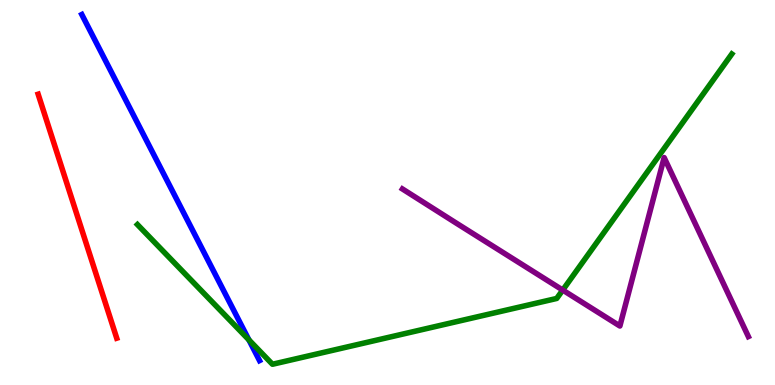[{'lines': ['blue', 'red'], 'intersections': []}, {'lines': ['green', 'red'], 'intersections': []}, {'lines': ['purple', 'red'], 'intersections': []}, {'lines': ['blue', 'green'], 'intersections': [{'x': 3.21, 'y': 1.17}]}, {'lines': ['blue', 'purple'], 'intersections': []}, {'lines': ['green', 'purple'], 'intersections': [{'x': 7.26, 'y': 2.47}]}]